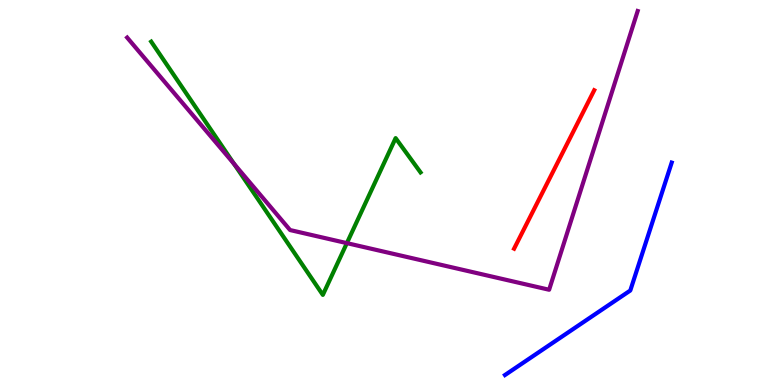[{'lines': ['blue', 'red'], 'intersections': []}, {'lines': ['green', 'red'], 'intersections': []}, {'lines': ['purple', 'red'], 'intersections': []}, {'lines': ['blue', 'green'], 'intersections': []}, {'lines': ['blue', 'purple'], 'intersections': []}, {'lines': ['green', 'purple'], 'intersections': [{'x': 3.02, 'y': 5.75}, {'x': 4.48, 'y': 3.68}]}]